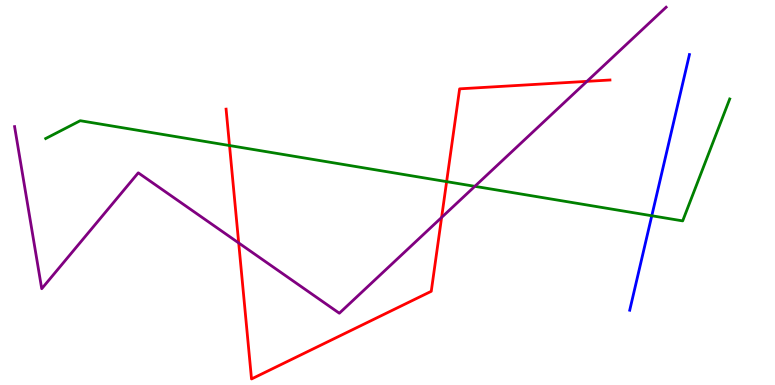[{'lines': ['blue', 'red'], 'intersections': []}, {'lines': ['green', 'red'], 'intersections': [{'x': 2.96, 'y': 6.22}, {'x': 5.76, 'y': 5.28}]}, {'lines': ['purple', 'red'], 'intersections': [{'x': 3.08, 'y': 3.69}, {'x': 5.7, 'y': 4.35}, {'x': 7.57, 'y': 7.89}]}, {'lines': ['blue', 'green'], 'intersections': [{'x': 8.41, 'y': 4.4}]}, {'lines': ['blue', 'purple'], 'intersections': []}, {'lines': ['green', 'purple'], 'intersections': [{'x': 6.13, 'y': 5.16}]}]